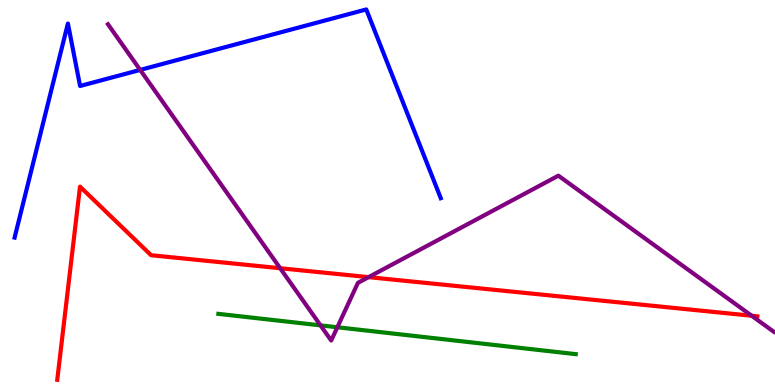[{'lines': ['blue', 'red'], 'intersections': []}, {'lines': ['green', 'red'], 'intersections': []}, {'lines': ['purple', 'red'], 'intersections': [{'x': 3.62, 'y': 3.03}, {'x': 4.76, 'y': 2.8}, {'x': 9.7, 'y': 1.8}]}, {'lines': ['blue', 'green'], 'intersections': []}, {'lines': ['blue', 'purple'], 'intersections': [{'x': 1.81, 'y': 8.18}]}, {'lines': ['green', 'purple'], 'intersections': [{'x': 4.14, 'y': 1.55}, {'x': 4.35, 'y': 1.5}]}]